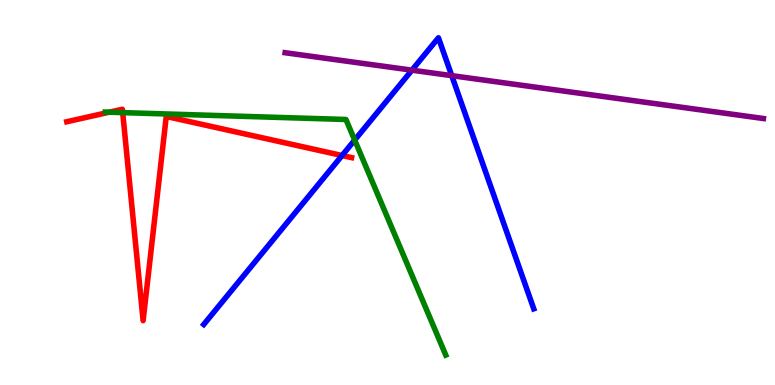[{'lines': ['blue', 'red'], 'intersections': [{'x': 4.41, 'y': 5.96}]}, {'lines': ['green', 'red'], 'intersections': [{'x': 1.41, 'y': 7.09}, {'x': 1.58, 'y': 7.07}]}, {'lines': ['purple', 'red'], 'intersections': []}, {'lines': ['blue', 'green'], 'intersections': [{'x': 4.58, 'y': 6.36}]}, {'lines': ['blue', 'purple'], 'intersections': [{'x': 5.32, 'y': 8.18}, {'x': 5.83, 'y': 8.04}]}, {'lines': ['green', 'purple'], 'intersections': []}]